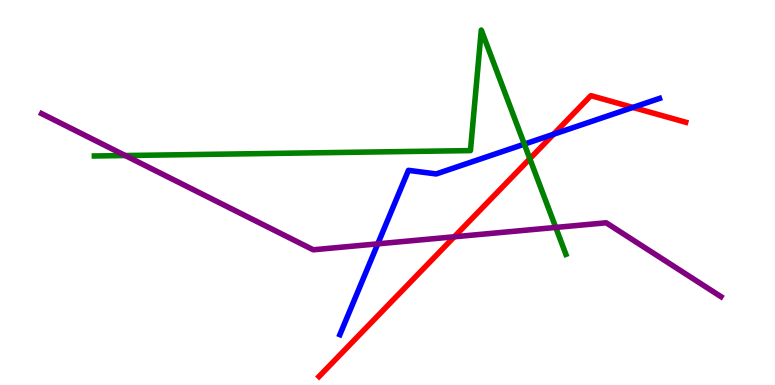[{'lines': ['blue', 'red'], 'intersections': [{'x': 7.14, 'y': 6.51}, {'x': 8.17, 'y': 7.21}]}, {'lines': ['green', 'red'], 'intersections': [{'x': 6.84, 'y': 5.88}]}, {'lines': ['purple', 'red'], 'intersections': [{'x': 5.86, 'y': 3.85}]}, {'lines': ['blue', 'green'], 'intersections': [{'x': 6.77, 'y': 6.26}]}, {'lines': ['blue', 'purple'], 'intersections': [{'x': 4.87, 'y': 3.67}]}, {'lines': ['green', 'purple'], 'intersections': [{'x': 1.62, 'y': 5.96}, {'x': 7.17, 'y': 4.09}]}]